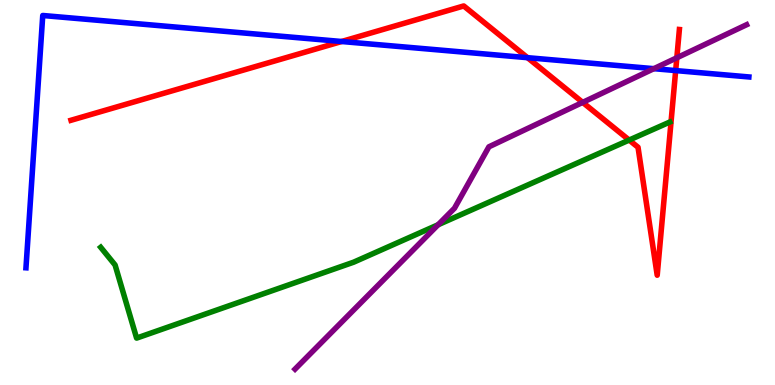[{'lines': ['blue', 'red'], 'intersections': [{'x': 4.41, 'y': 8.92}, {'x': 6.81, 'y': 8.5}, {'x': 8.72, 'y': 8.17}]}, {'lines': ['green', 'red'], 'intersections': [{'x': 8.12, 'y': 6.36}]}, {'lines': ['purple', 'red'], 'intersections': [{'x': 7.52, 'y': 7.34}, {'x': 8.73, 'y': 8.5}]}, {'lines': ['blue', 'green'], 'intersections': []}, {'lines': ['blue', 'purple'], 'intersections': [{'x': 8.44, 'y': 8.22}]}, {'lines': ['green', 'purple'], 'intersections': [{'x': 5.65, 'y': 4.16}]}]